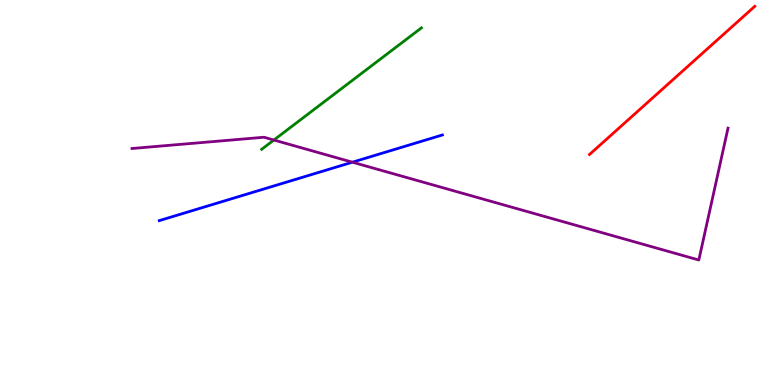[{'lines': ['blue', 'red'], 'intersections': []}, {'lines': ['green', 'red'], 'intersections': []}, {'lines': ['purple', 'red'], 'intersections': []}, {'lines': ['blue', 'green'], 'intersections': []}, {'lines': ['blue', 'purple'], 'intersections': [{'x': 4.55, 'y': 5.79}]}, {'lines': ['green', 'purple'], 'intersections': [{'x': 3.53, 'y': 6.36}]}]